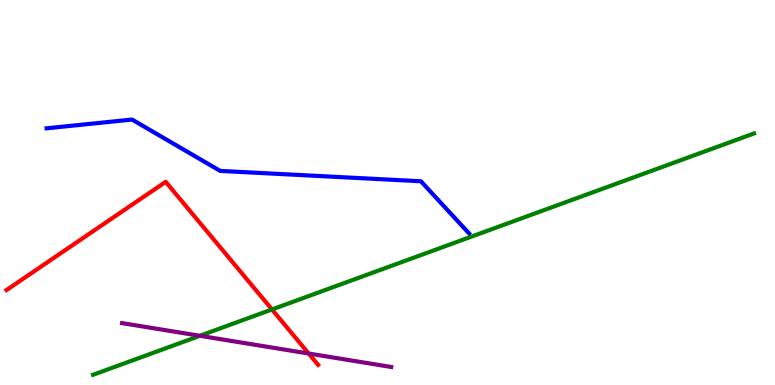[{'lines': ['blue', 'red'], 'intersections': []}, {'lines': ['green', 'red'], 'intersections': [{'x': 3.51, 'y': 1.96}]}, {'lines': ['purple', 'red'], 'intersections': [{'x': 3.98, 'y': 0.818}]}, {'lines': ['blue', 'green'], 'intersections': []}, {'lines': ['blue', 'purple'], 'intersections': []}, {'lines': ['green', 'purple'], 'intersections': [{'x': 2.58, 'y': 1.28}]}]